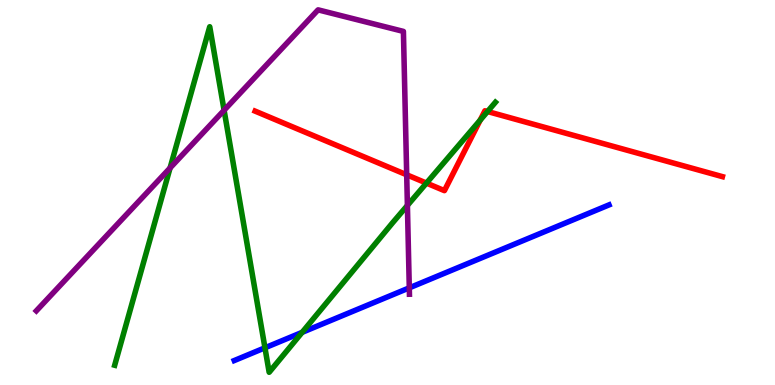[{'lines': ['blue', 'red'], 'intersections': []}, {'lines': ['green', 'red'], 'intersections': [{'x': 5.5, 'y': 5.24}, {'x': 6.2, 'y': 6.88}, {'x': 6.29, 'y': 7.1}]}, {'lines': ['purple', 'red'], 'intersections': [{'x': 5.25, 'y': 5.46}]}, {'lines': ['blue', 'green'], 'intersections': [{'x': 3.42, 'y': 0.966}, {'x': 3.9, 'y': 1.37}]}, {'lines': ['blue', 'purple'], 'intersections': [{'x': 5.28, 'y': 2.52}]}, {'lines': ['green', 'purple'], 'intersections': [{'x': 2.19, 'y': 5.64}, {'x': 2.89, 'y': 7.14}, {'x': 5.26, 'y': 4.66}]}]